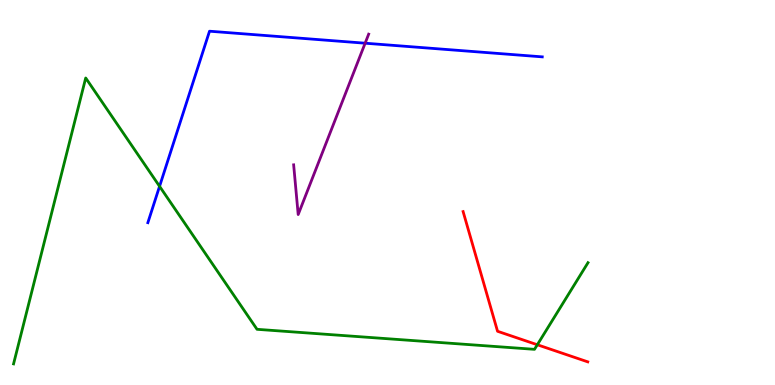[{'lines': ['blue', 'red'], 'intersections': []}, {'lines': ['green', 'red'], 'intersections': [{'x': 6.93, 'y': 1.05}]}, {'lines': ['purple', 'red'], 'intersections': []}, {'lines': ['blue', 'green'], 'intersections': [{'x': 2.06, 'y': 5.16}]}, {'lines': ['blue', 'purple'], 'intersections': [{'x': 4.71, 'y': 8.88}]}, {'lines': ['green', 'purple'], 'intersections': []}]